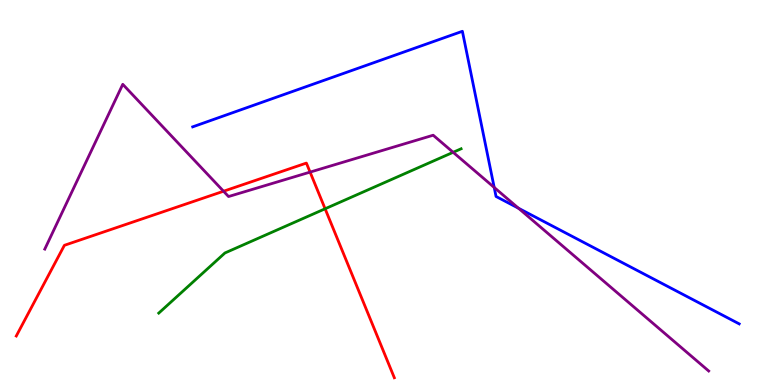[{'lines': ['blue', 'red'], 'intersections': []}, {'lines': ['green', 'red'], 'intersections': [{'x': 4.19, 'y': 4.58}]}, {'lines': ['purple', 'red'], 'intersections': [{'x': 2.88, 'y': 5.03}, {'x': 4.0, 'y': 5.53}]}, {'lines': ['blue', 'green'], 'intersections': []}, {'lines': ['blue', 'purple'], 'intersections': [{'x': 6.38, 'y': 5.13}, {'x': 6.69, 'y': 4.59}]}, {'lines': ['green', 'purple'], 'intersections': [{'x': 5.85, 'y': 6.04}]}]